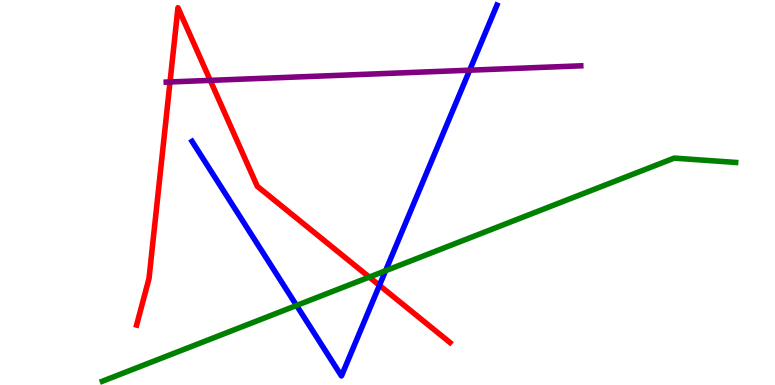[{'lines': ['blue', 'red'], 'intersections': [{'x': 4.9, 'y': 2.59}]}, {'lines': ['green', 'red'], 'intersections': [{'x': 4.76, 'y': 2.8}]}, {'lines': ['purple', 'red'], 'intersections': [{'x': 2.19, 'y': 7.87}, {'x': 2.71, 'y': 7.91}]}, {'lines': ['blue', 'green'], 'intersections': [{'x': 3.83, 'y': 2.07}, {'x': 4.98, 'y': 2.97}]}, {'lines': ['blue', 'purple'], 'intersections': [{'x': 6.06, 'y': 8.18}]}, {'lines': ['green', 'purple'], 'intersections': []}]